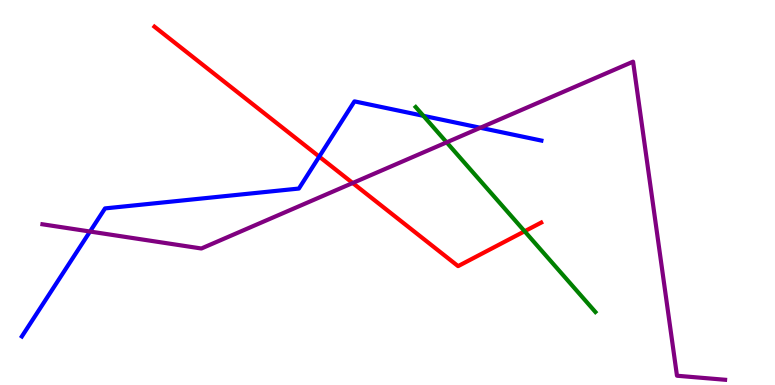[{'lines': ['blue', 'red'], 'intersections': [{'x': 4.12, 'y': 5.93}]}, {'lines': ['green', 'red'], 'intersections': [{'x': 6.77, 'y': 3.99}]}, {'lines': ['purple', 'red'], 'intersections': [{'x': 4.55, 'y': 5.25}]}, {'lines': ['blue', 'green'], 'intersections': [{'x': 5.46, 'y': 6.99}]}, {'lines': ['blue', 'purple'], 'intersections': [{'x': 1.16, 'y': 3.99}, {'x': 6.2, 'y': 6.68}]}, {'lines': ['green', 'purple'], 'intersections': [{'x': 5.76, 'y': 6.3}]}]